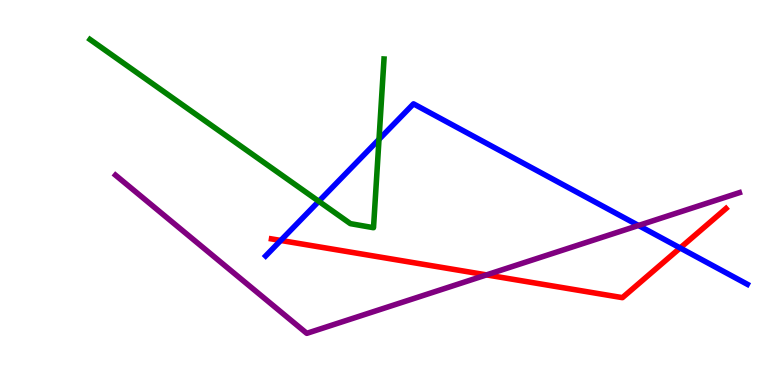[{'lines': ['blue', 'red'], 'intersections': [{'x': 3.62, 'y': 3.75}, {'x': 8.78, 'y': 3.56}]}, {'lines': ['green', 'red'], 'intersections': []}, {'lines': ['purple', 'red'], 'intersections': [{'x': 6.28, 'y': 2.86}]}, {'lines': ['blue', 'green'], 'intersections': [{'x': 4.11, 'y': 4.77}, {'x': 4.89, 'y': 6.38}]}, {'lines': ['blue', 'purple'], 'intersections': [{'x': 8.24, 'y': 4.14}]}, {'lines': ['green', 'purple'], 'intersections': []}]